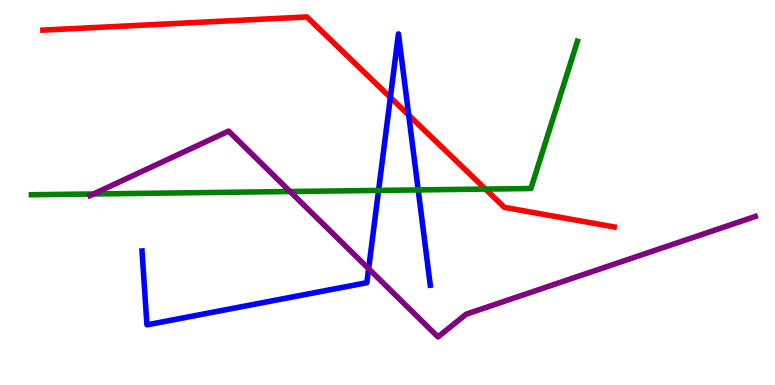[{'lines': ['blue', 'red'], 'intersections': [{'x': 5.04, 'y': 7.47}, {'x': 5.27, 'y': 7.01}]}, {'lines': ['green', 'red'], 'intersections': [{'x': 6.26, 'y': 5.09}]}, {'lines': ['purple', 'red'], 'intersections': []}, {'lines': ['blue', 'green'], 'intersections': [{'x': 4.88, 'y': 5.05}, {'x': 5.4, 'y': 5.07}]}, {'lines': ['blue', 'purple'], 'intersections': [{'x': 4.76, 'y': 3.02}]}, {'lines': ['green', 'purple'], 'intersections': [{'x': 1.21, 'y': 4.96}, {'x': 3.74, 'y': 5.03}]}]